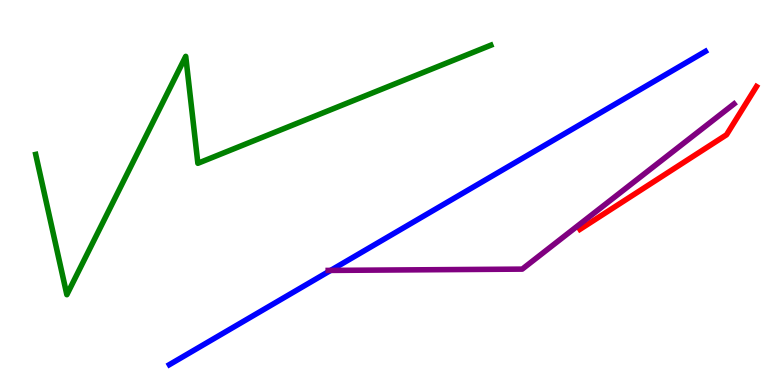[{'lines': ['blue', 'red'], 'intersections': []}, {'lines': ['green', 'red'], 'intersections': []}, {'lines': ['purple', 'red'], 'intersections': []}, {'lines': ['blue', 'green'], 'intersections': []}, {'lines': ['blue', 'purple'], 'intersections': [{'x': 4.27, 'y': 2.98}]}, {'lines': ['green', 'purple'], 'intersections': []}]